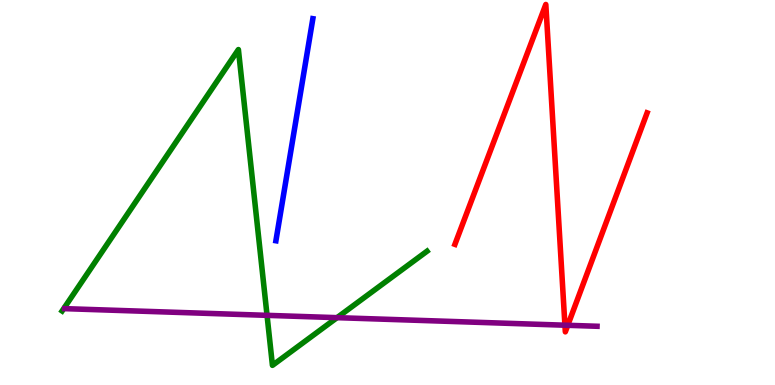[{'lines': ['blue', 'red'], 'intersections': []}, {'lines': ['green', 'red'], 'intersections': []}, {'lines': ['purple', 'red'], 'intersections': [{'x': 7.29, 'y': 1.55}, {'x': 7.33, 'y': 1.55}]}, {'lines': ['blue', 'green'], 'intersections': []}, {'lines': ['blue', 'purple'], 'intersections': []}, {'lines': ['green', 'purple'], 'intersections': [{'x': 3.45, 'y': 1.81}, {'x': 4.35, 'y': 1.75}]}]